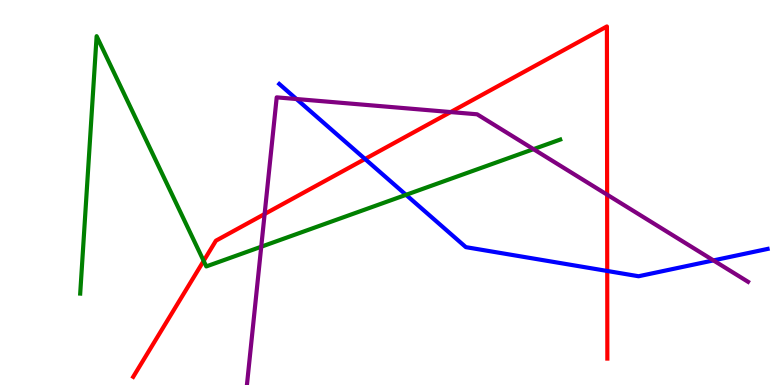[{'lines': ['blue', 'red'], 'intersections': [{'x': 4.71, 'y': 5.87}, {'x': 7.84, 'y': 2.96}]}, {'lines': ['green', 'red'], 'intersections': [{'x': 2.63, 'y': 3.22}]}, {'lines': ['purple', 'red'], 'intersections': [{'x': 3.41, 'y': 4.44}, {'x': 5.82, 'y': 7.09}, {'x': 7.83, 'y': 4.94}]}, {'lines': ['blue', 'green'], 'intersections': [{'x': 5.24, 'y': 4.94}]}, {'lines': ['blue', 'purple'], 'intersections': [{'x': 3.83, 'y': 7.43}, {'x': 9.21, 'y': 3.24}]}, {'lines': ['green', 'purple'], 'intersections': [{'x': 3.37, 'y': 3.59}, {'x': 6.88, 'y': 6.13}]}]